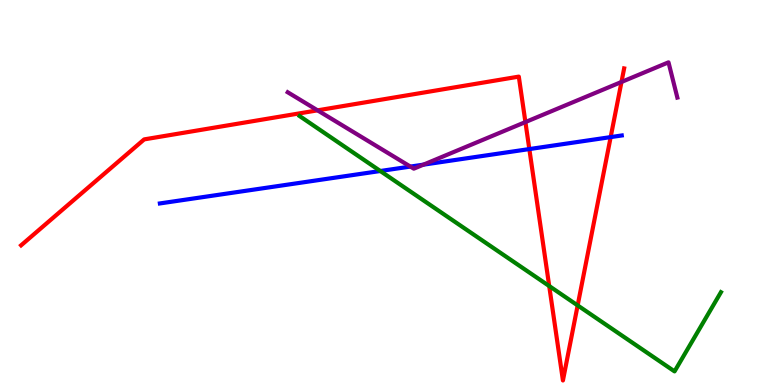[{'lines': ['blue', 'red'], 'intersections': [{'x': 6.83, 'y': 6.13}, {'x': 7.88, 'y': 6.44}]}, {'lines': ['green', 'red'], 'intersections': [{'x': 7.09, 'y': 2.57}, {'x': 7.45, 'y': 2.07}]}, {'lines': ['purple', 'red'], 'intersections': [{'x': 4.1, 'y': 7.13}, {'x': 6.78, 'y': 6.83}, {'x': 8.02, 'y': 7.87}]}, {'lines': ['blue', 'green'], 'intersections': [{'x': 4.91, 'y': 5.56}]}, {'lines': ['blue', 'purple'], 'intersections': [{'x': 5.3, 'y': 5.67}, {'x': 5.46, 'y': 5.72}]}, {'lines': ['green', 'purple'], 'intersections': []}]